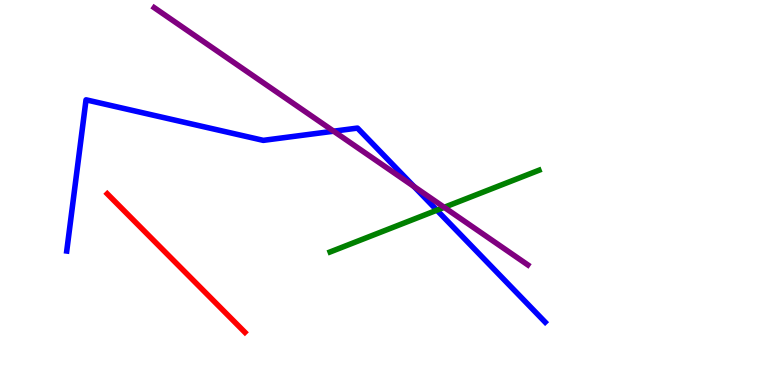[{'lines': ['blue', 'red'], 'intersections': []}, {'lines': ['green', 'red'], 'intersections': []}, {'lines': ['purple', 'red'], 'intersections': []}, {'lines': ['blue', 'green'], 'intersections': [{'x': 5.64, 'y': 4.54}]}, {'lines': ['blue', 'purple'], 'intersections': [{'x': 4.3, 'y': 6.59}, {'x': 5.34, 'y': 5.16}]}, {'lines': ['green', 'purple'], 'intersections': [{'x': 5.73, 'y': 4.61}]}]